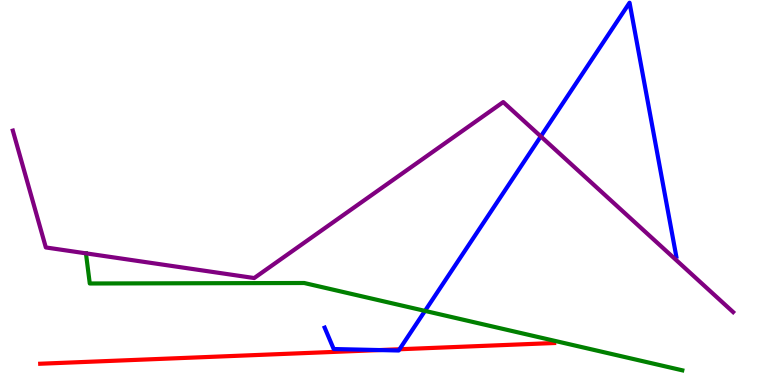[{'lines': ['blue', 'red'], 'intersections': [{'x': 4.9, 'y': 0.907}, {'x': 5.16, 'y': 0.928}]}, {'lines': ['green', 'red'], 'intersections': []}, {'lines': ['purple', 'red'], 'intersections': []}, {'lines': ['blue', 'green'], 'intersections': [{'x': 5.48, 'y': 1.92}]}, {'lines': ['blue', 'purple'], 'intersections': [{'x': 6.98, 'y': 6.46}]}, {'lines': ['green', 'purple'], 'intersections': [{'x': 1.11, 'y': 3.42}]}]